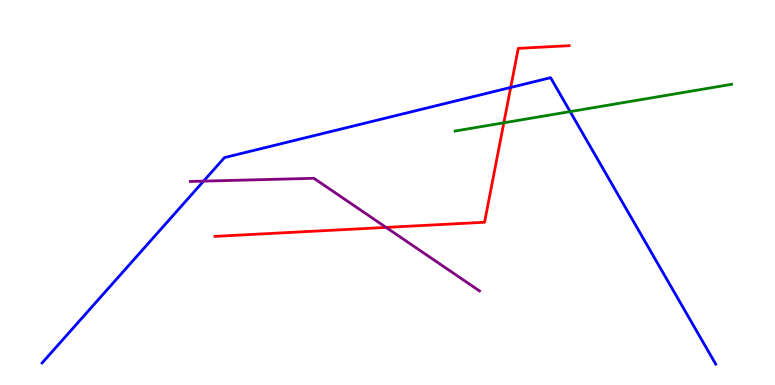[{'lines': ['blue', 'red'], 'intersections': [{'x': 6.59, 'y': 7.73}]}, {'lines': ['green', 'red'], 'intersections': [{'x': 6.5, 'y': 6.81}]}, {'lines': ['purple', 'red'], 'intersections': [{'x': 4.98, 'y': 4.09}]}, {'lines': ['blue', 'green'], 'intersections': [{'x': 7.36, 'y': 7.1}]}, {'lines': ['blue', 'purple'], 'intersections': [{'x': 2.63, 'y': 5.3}]}, {'lines': ['green', 'purple'], 'intersections': []}]